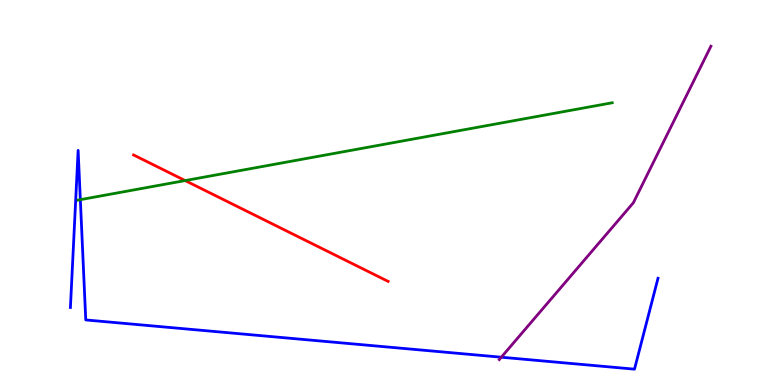[{'lines': ['blue', 'red'], 'intersections': []}, {'lines': ['green', 'red'], 'intersections': [{'x': 2.39, 'y': 5.31}]}, {'lines': ['purple', 'red'], 'intersections': []}, {'lines': ['blue', 'green'], 'intersections': [{'x': 1.04, 'y': 4.81}]}, {'lines': ['blue', 'purple'], 'intersections': [{'x': 6.47, 'y': 0.722}]}, {'lines': ['green', 'purple'], 'intersections': []}]